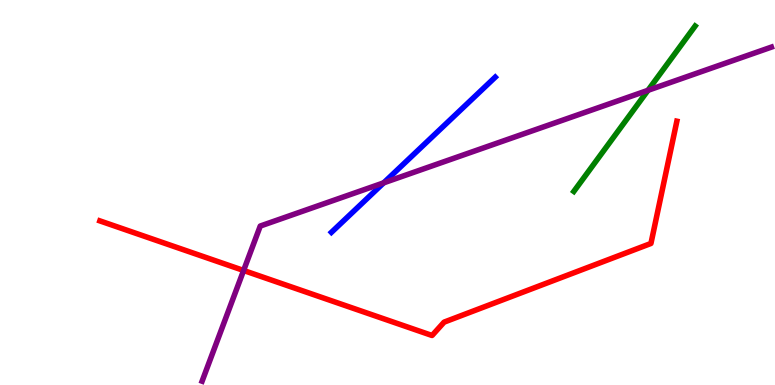[{'lines': ['blue', 'red'], 'intersections': []}, {'lines': ['green', 'red'], 'intersections': []}, {'lines': ['purple', 'red'], 'intersections': [{'x': 3.14, 'y': 2.97}]}, {'lines': ['blue', 'green'], 'intersections': []}, {'lines': ['blue', 'purple'], 'intersections': [{'x': 4.95, 'y': 5.25}]}, {'lines': ['green', 'purple'], 'intersections': [{'x': 8.36, 'y': 7.65}]}]